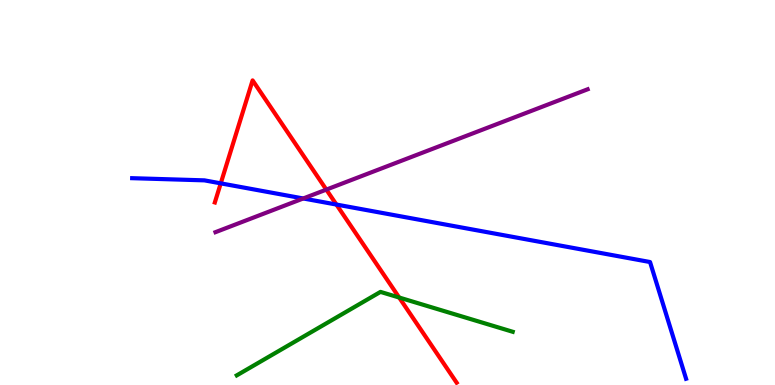[{'lines': ['blue', 'red'], 'intersections': [{'x': 2.85, 'y': 5.24}, {'x': 4.34, 'y': 4.69}]}, {'lines': ['green', 'red'], 'intersections': [{'x': 5.15, 'y': 2.27}]}, {'lines': ['purple', 'red'], 'intersections': [{'x': 4.21, 'y': 5.08}]}, {'lines': ['blue', 'green'], 'intersections': []}, {'lines': ['blue', 'purple'], 'intersections': [{'x': 3.91, 'y': 4.84}]}, {'lines': ['green', 'purple'], 'intersections': []}]